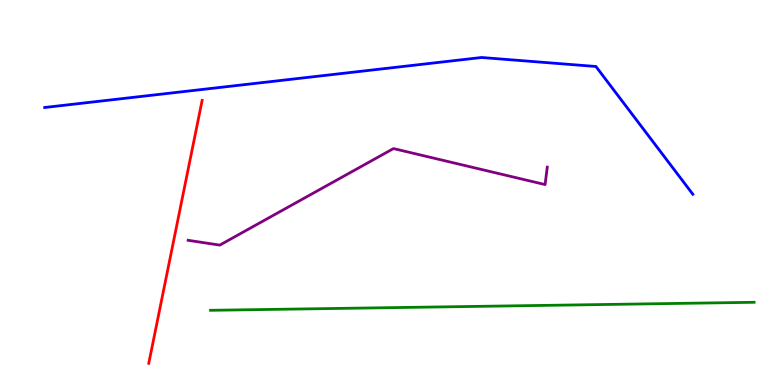[{'lines': ['blue', 'red'], 'intersections': []}, {'lines': ['green', 'red'], 'intersections': []}, {'lines': ['purple', 'red'], 'intersections': []}, {'lines': ['blue', 'green'], 'intersections': []}, {'lines': ['blue', 'purple'], 'intersections': []}, {'lines': ['green', 'purple'], 'intersections': []}]